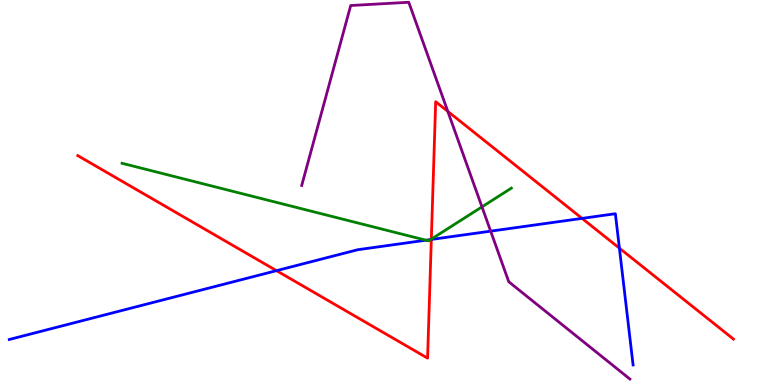[{'lines': ['blue', 'red'], 'intersections': [{'x': 3.57, 'y': 2.97}, {'x': 5.57, 'y': 3.78}, {'x': 7.51, 'y': 4.33}, {'x': 7.99, 'y': 3.55}]}, {'lines': ['green', 'red'], 'intersections': [{'x': 5.57, 'y': 3.79}]}, {'lines': ['purple', 'red'], 'intersections': [{'x': 5.78, 'y': 7.11}]}, {'lines': ['blue', 'green'], 'intersections': [{'x': 5.5, 'y': 3.76}, {'x': 5.56, 'y': 3.78}]}, {'lines': ['blue', 'purple'], 'intersections': [{'x': 6.33, 'y': 4.0}]}, {'lines': ['green', 'purple'], 'intersections': [{'x': 6.22, 'y': 4.63}]}]